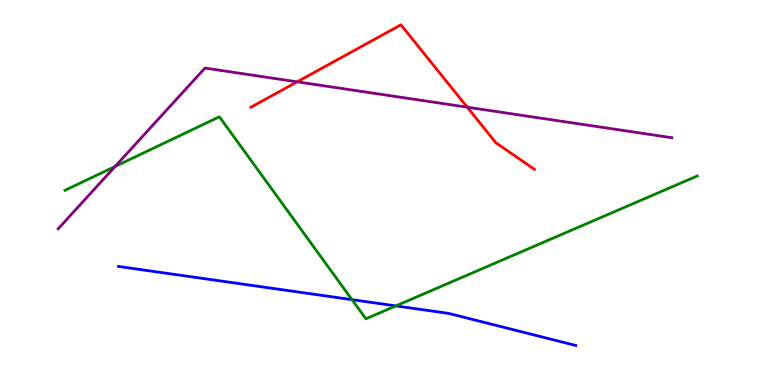[{'lines': ['blue', 'red'], 'intersections': []}, {'lines': ['green', 'red'], 'intersections': []}, {'lines': ['purple', 'red'], 'intersections': [{'x': 3.83, 'y': 7.87}, {'x': 6.03, 'y': 7.22}]}, {'lines': ['blue', 'green'], 'intersections': [{'x': 4.54, 'y': 2.22}, {'x': 5.11, 'y': 2.05}]}, {'lines': ['blue', 'purple'], 'intersections': []}, {'lines': ['green', 'purple'], 'intersections': [{'x': 1.49, 'y': 5.68}]}]